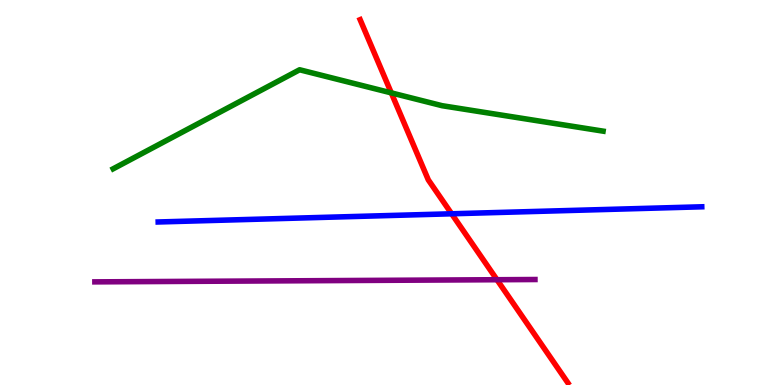[{'lines': ['blue', 'red'], 'intersections': [{'x': 5.83, 'y': 4.45}]}, {'lines': ['green', 'red'], 'intersections': [{'x': 5.05, 'y': 7.59}]}, {'lines': ['purple', 'red'], 'intersections': [{'x': 6.41, 'y': 2.73}]}, {'lines': ['blue', 'green'], 'intersections': []}, {'lines': ['blue', 'purple'], 'intersections': []}, {'lines': ['green', 'purple'], 'intersections': []}]